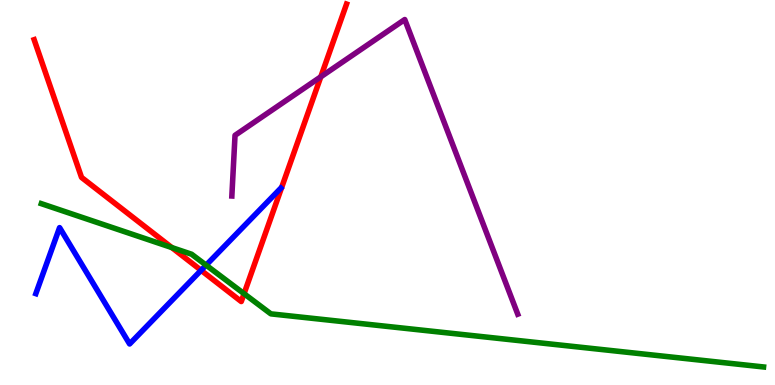[{'lines': ['blue', 'red'], 'intersections': [{'x': 2.59, 'y': 2.98}]}, {'lines': ['green', 'red'], 'intersections': [{'x': 2.22, 'y': 3.57}, {'x': 3.15, 'y': 2.37}]}, {'lines': ['purple', 'red'], 'intersections': [{'x': 4.14, 'y': 8.0}]}, {'lines': ['blue', 'green'], 'intersections': [{'x': 2.66, 'y': 3.11}]}, {'lines': ['blue', 'purple'], 'intersections': []}, {'lines': ['green', 'purple'], 'intersections': []}]